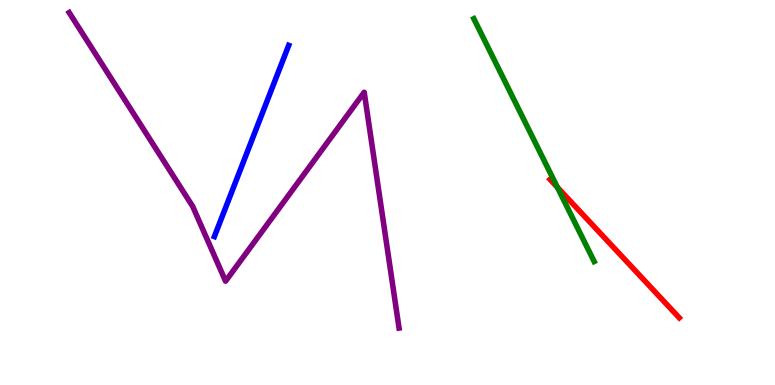[{'lines': ['blue', 'red'], 'intersections': []}, {'lines': ['green', 'red'], 'intersections': [{'x': 7.19, 'y': 5.14}]}, {'lines': ['purple', 'red'], 'intersections': []}, {'lines': ['blue', 'green'], 'intersections': []}, {'lines': ['blue', 'purple'], 'intersections': []}, {'lines': ['green', 'purple'], 'intersections': []}]